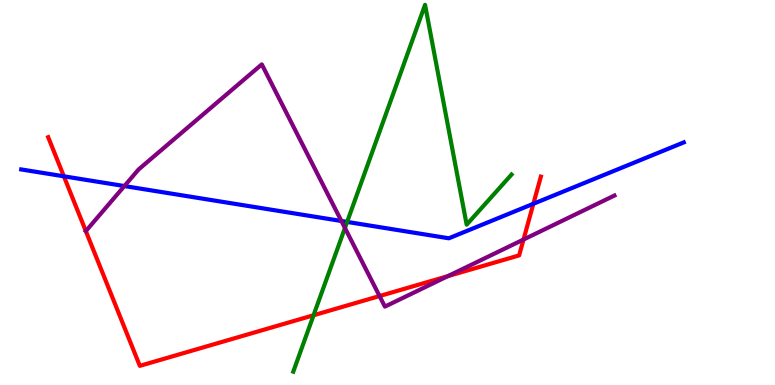[{'lines': ['blue', 'red'], 'intersections': [{'x': 0.824, 'y': 5.42}, {'x': 6.88, 'y': 4.71}]}, {'lines': ['green', 'red'], 'intersections': [{'x': 4.05, 'y': 1.81}]}, {'lines': ['purple', 'red'], 'intersections': [{'x': 4.9, 'y': 2.31}, {'x': 5.78, 'y': 2.83}, {'x': 6.76, 'y': 3.78}]}, {'lines': ['blue', 'green'], 'intersections': [{'x': 4.48, 'y': 4.24}]}, {'lines': ['blue', 'purple'], 'intersections': [{'x': 1.6, 'y': 5.17}, {'x': 4.41, 'y': 4.26}]}, {'lines': ['green', 'purple'], 'intersections': [{'x': 4.45, 'y': 4.08}]}]